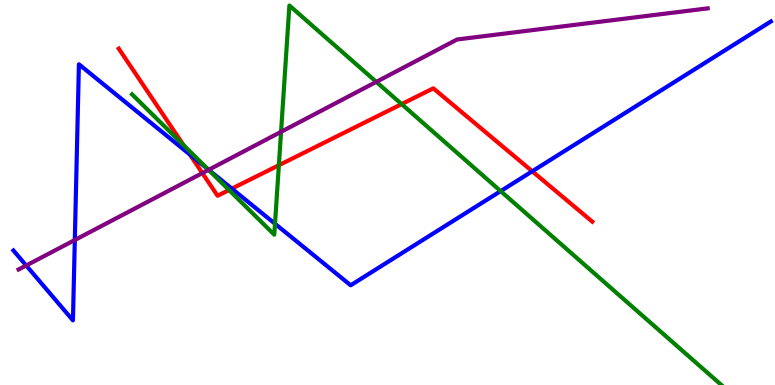[{'lines': ['blue', 'red'], 'intersections': [{'x': 2.45, 'y': 5.99}, {'x': 2.99, 'y': 5.1}, {'x': 6.87, 'y': 5.55}]}, {'lines': ['green', 'red'], 'intersections': [{'x': 2.37, 'y': 6.23}, {'x': 2.96, 'y': 5.06}, {'x': 3.6, 'y': 5.71}, {'x': 5.18, 'y': 7.3}]}, {'lines': ['purple', 'red'], 'intersections': [{'x': 2.61, 'y': 5.5}]}, {'lines': ['blue', 'green'], 'intersections': [{'x': 2.68, 'y': 5.6}, {'x': 3.55, 'y': 4.19}, {'x': 6.46, 'y': 5.04}]}, {'lines': ['blue', 'purple'], 'intersections': [{'x': 0.338, 'y': 3.1}, {'x': 0.965, 'y': 3.77}, {'x': 2.69, 'y': 5.59}]}, {'lines': ['green', 'purple'], 'intersections': [{'x': 2.69, 'y': 5.59}, {'x': 3.63, 'y': 6.58}, {'x': 4.86, 'y': 7.87}]}]